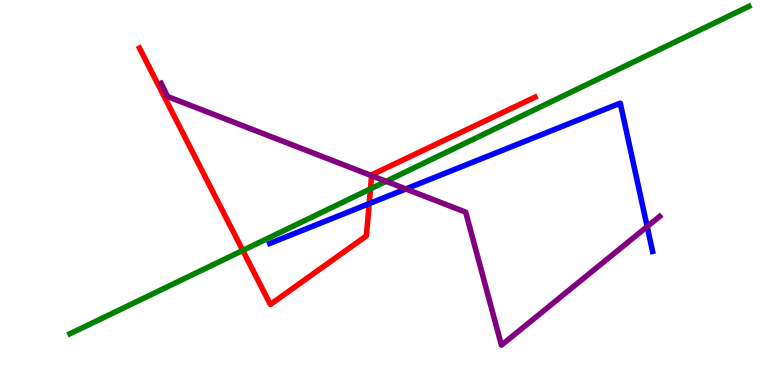[{'lines': ['blue', 'red'], 'intersections': [{'x': 4.76, 'y': 4.71}]}, {'lines': ['green', 'red'], 'intersections': [{'x': 3.13, 'y': 3.5}, {'x': 4.78, 'y': 5.09}]}, {'lines': ['purple', 'red'], 'intersections': [{'x': 4.8, 'y': 5.44}]}, {'lines': ['blue', 'green'], 'intersections': []}, {'lines': ['blue', 'purple'], 'intersections': [{'x': 5.24, 'y': 5.09}, {'x': 8.35, 'y': 4.11}]}, {'lines': ['green', 'purple'], 'intersections': [{'x': 4.98, 'y': 5.29}]}]